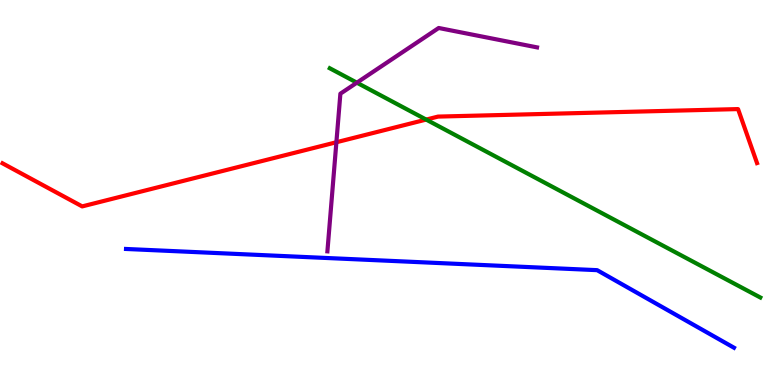[{'lines': ['blue', 'red'], 'intersections': []}, {'lines': ['green', 'red'], 'intersections': [{'x': 5.5, 'y': 6.89}]}, {'lines': ['purple', 'red'], 'intersections': [{'x': 4.34, 'y': 6.31}]}, {'lines': ['blue', 'green'], 'intersections': []}, {'lines': ['blue', 'purple'], 'intersections': []}, {'lines': ['green', 'purple'], 'intersections': [{'x': 4.6, 'y': 7.85}]}]